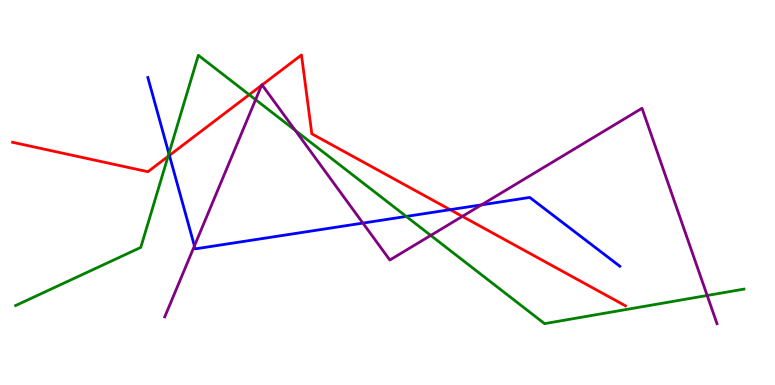[{'lines': ['blue', 'red'], 'intersections': [{'x': 2.19, 'y': 5.96}, {'x': 5.81, 'y': 4.55}]}, {'lines': ['green', 'red'], 'intersections': [{'x': 2.17, 'y': 5.94}, {'x': 3.22, 'y': 7.54}]}, {'lines': ['purple', 'red'], 'intersections': [{'x': 3.38, 'y': 7.78}, {'x': 3.38, 'y': 7.79}, {'x': 5.97, 'y': 4.38}]}, {'lines': ['blue', 'green'], 'intersections': [{'x': 2.18, 'y': 6.01}, {'x': 5.24, 'y': 4.38}]}, {'lines': ['blue', 'purple'], 'intersections': [{'x': 2.51, 'y': 3.61}, {'x': 4.68, 'y': 4.21}, {'x': 6.21, 'y': 4.68}]}, {'lines': ['green', 'purple'], 'intersections': [{'x': 3.3, 'y': 7.41}, {'x': 3.81, 'y': 6.61}, {'x': 5.56, 'y': 3.89}, {'x': 9.12, 'y': 2.33}]}]